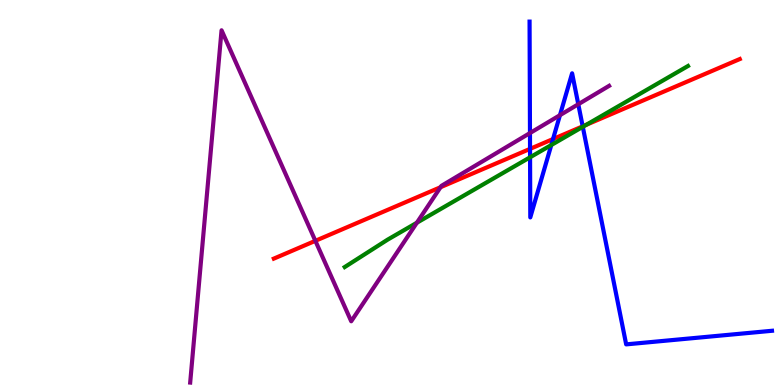[{'lines': ['blue', 'red'], 'intersections': [{'x': 6.84, 'y': 6.13}, {'x': 7.14, 'y': 6.39}, {'x': 7.52, 'y': 6.72}]}, {'lines': ['green', 'red'], 'intersections': [{'x': 7.57, 'y': 6.76}]}, {'lines': ['purple', 'red'], 'intersections': [{'x': 4.07, 'y': 3.74}, {'x': 5.68, 'y': 5.14}]}, {'lines': ['blue', 'green'], 'intersections': [{'x': 6.84, 'y': 5.91}, {'x': 7.11, 'y': 6.23}, {'x': 7.52, 'y': 6.71}]}, {'lines': ['blue', 'purple'], 'intersections': [{'x': 6.84, 'y': 6.54}, {'x': 7.23, 'y': 7.01}, {'x': 7.46, 'y': 7.29}]}, {'lines': ['green', 'purple'], 'intersections': [{'x': 5.38, 'y': 4.21}]}]